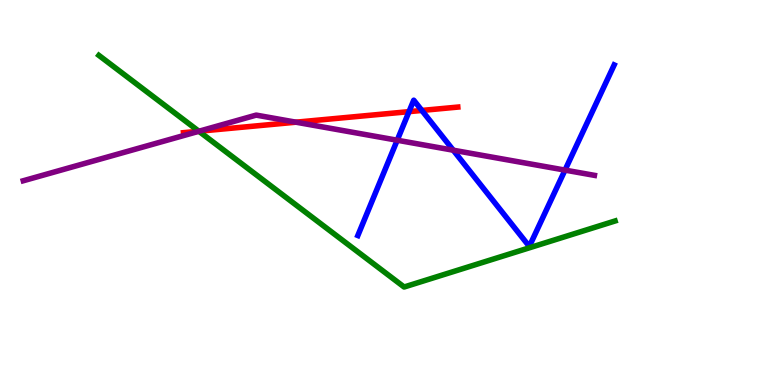[{'lines': ['blue', 'red'], 'intersections': [{'x': 5.28, 'y': 7.1}, {'x': 5.44, 'y': 7.13}]}, {'lines': ['green', 'red'], 'intersections': [{'x': 2.57, 'y': 6.59}]}, {'lines': ['purple', 'red'], 'intersections': [{'x': 2.57, 'y': 6.59}, {'x': 3.82, 'y': 6.83}]}, {'lines': ['blue', 'green'], 'intersections': []}, {'lines': ['blue', 'purple'], 'intersections': [{'x': 5.13, 'y': 6.36}, {'x': 5.85, 'y': 6.1}, {'x': 7.29, 'y': 5.58}]}, {'lines': ['green', 'purple'], 'intersections': [{'x': 2.57, 'y': 6.59}]}]